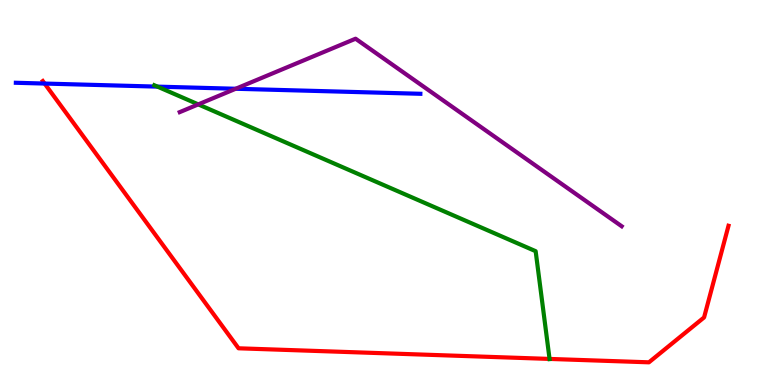[{'lines': ['blue', 'red'], 'intersections': [{'x': 0.576, 'y': 7.83}]}, {'lines': ['green', 'red'], 'intersections': [{'x': 7.09, 'y': 0.677}]}, {'lines': ['purple', 'red'], 'intersections': []}, {'lines': ['blue', 'green'], 'intersections': [{'x': 2.03, 'y': 7.75}]}, {'lines': ['blue', 'purple'], 'intersections': [{'x': 3.04, 'y': 7.69}]}, {'lines': ['green', 'purple'], 'intersections': [{'x': 2.56, 'y': 7.29}]}]